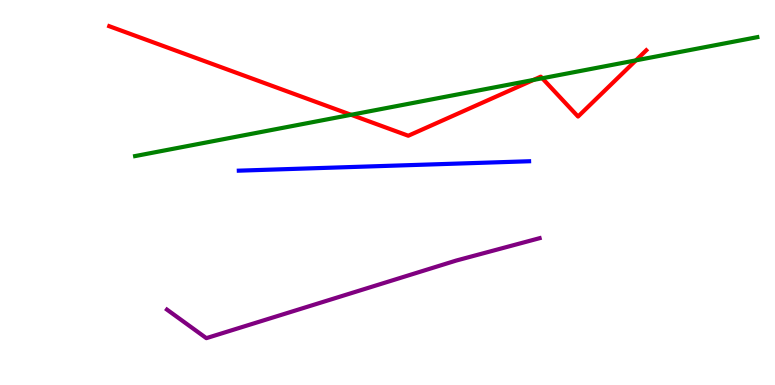[{'lines': ['blue', 'red'], 'intersections': []}, {'lines': ['green', 'red'], 'intersections': [{'x': 4.53, 'y': 7.02}, {'x': 6.88, 'y': 7.92}, {'x': 7.0, 'y': 7.97}, {'x': 8.21, 'y': 8.43}]}, {'lines': ['purple', 'red'], 'intersections': []}, {'lines': ['blue', 'green'], 'intersections': []}, {'lines': ['blue', 'purple'], 'intersections': []}, {'lines': ['green', 'purple'], 'intersections': []}]